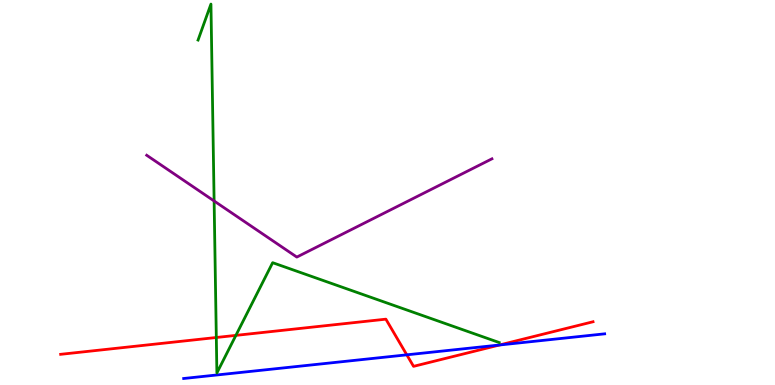[{'lines': ['blue', 'red'], 'intersections': [{'x': 5.25, 'y': 0.784}, {'x': 6.45, 'y': 1.04}]}, {'lines': ['green', 'red'], 'intersections': [{'x': 2.79, 'y': 1.23}, {'x': 3.04, 'y': 1.29}]}, {'lines': ['purple', 'red'], 'intersections': []}, {'lines': ['blue', 'green'], 'intersections': []}, {'lines': ['blue', 'purple'], 'intersections': []}, {'lines': ['green', 'purple'], 'intersections': [{'x': 2.76, 'y': 4.78}]}]